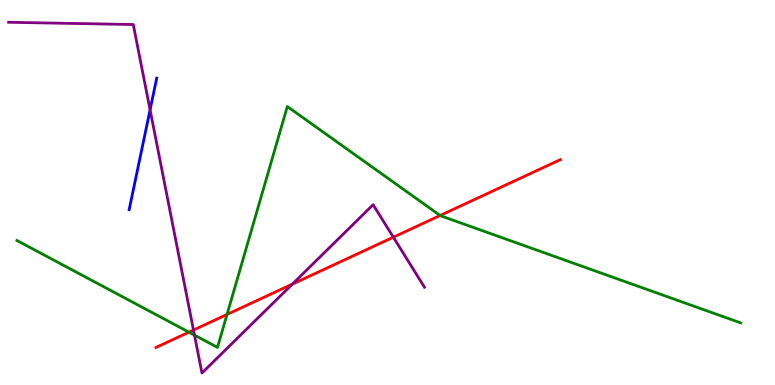[{'lines': ['blue', 'red'], 'intersections': []}, {'lines': ['green', 'red'], 'intersections': [{'x': 2.44, 'y': 1.37}, {'x': 2.93, 'y': 1.83}, {'x': 5.68, 'y': 4.4}]}, {'lines': ['purple', 'red'], 'intersections': [{'x': 2.5, 'y': 1.43}, {'x': 3.77, 'y': 2.62}, {'x': 5.08, 'y': 3.84}]}, {'lines': ['blue', 'green'], 'intersections': []}, {'lines': ['blue', 'purple'], 'intersections': [{'x': 1.94, 'y': 7.15}]}, {'lines': ['green', 'purple'], 'intersections': [{'x': 2.51, 'y': 1.3}]}]